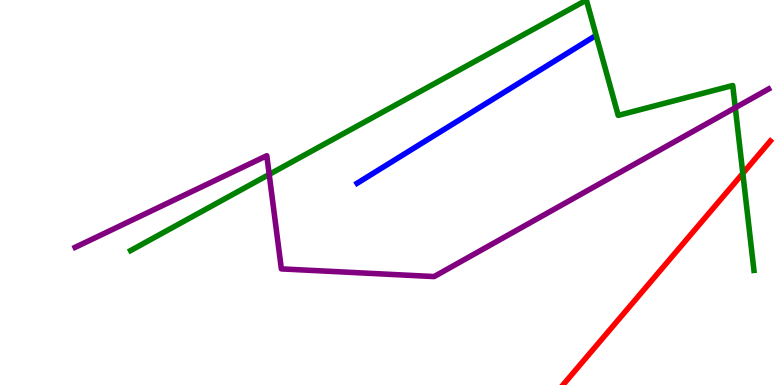[{'lines': ['blue', 'red'], 'intersections': []}, {'lines': ['green', 'red'], 'intersections': [{'x': 9.58, 'y': 5.5}]}, {'lines': ['purple', 'red'], 'intersections': []}, {'lines': ['blue', 'green'], 'intersections': []}, {'lines': ['blue', 'purple'], 'intersections': []}, {'lines': ['green', 'purple'], 'intersections': [{'x': 3.47, 'y': 5.47}, {'x': 9.49, 'y': 7.2}]}]